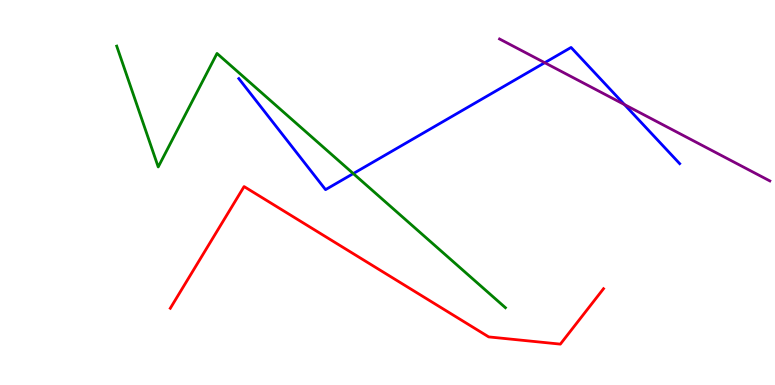[{'lines': ['blue', 'red'], 'intersections': []}, {'lines': ['green', 'red'], 'intersections': []}, {'lines': ['purple', 'red'], 'intersections': []}, {'lines': ['blue', 'green'], 'intersections': [{'x': 4.56, 'y': 5.49}]}, {'lines': ['blue', 'purple'], 'intersections': [{'x': 7.03, 'y': 8.37}, {'x': 8.06, 'y': 7.28}]}, {'lines': ['green', 'purple'], 'intersections': []}]